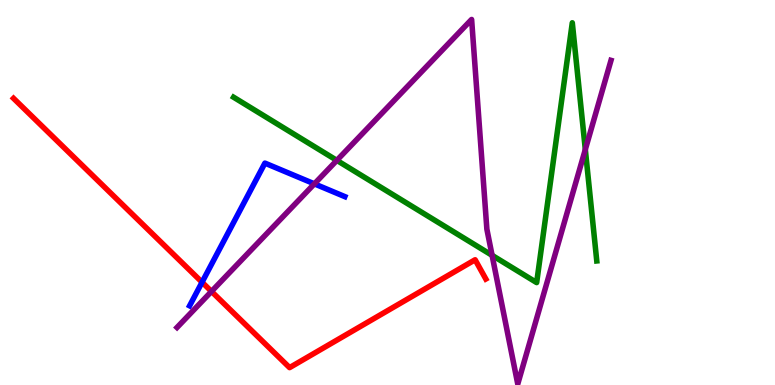[{'lines': ['blue', 'red'], 'intersections': [{'x': 2.61, 'y': 2.67}]}, {'lines': ['green', 'red'], 'intersections': []}, {'lines': ['purple', 'red'], 'intersections': [{'x': 2.73, 'y': 2.43}]}, {'lines': ['blue', 'green'], 'intersections': []}, {'lines': ['blue', 'purple'], 'intersections': [{'x': 4.06, 'y': 5.22}]}, {'lines': ['green', 'purple'], 'intersections': [{'x': 4.35, 'y': 5.83}, {'x': 6.35, 'y': 3.37}, {'x': 7.55, 'y': 6.12}]}]